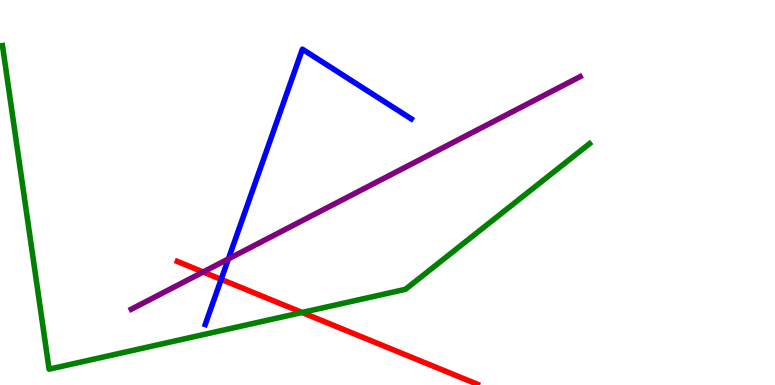[{'lines': ['blue', 'red'], 'intersections': [{'x': 2.85, 'y': 2.74}]}, {'lines': ['green', 'red'], 'intersections': [{'x': 3.9, 'y': 1.88}]}, {'lines': ['purple', 'red'], 'intersections': [{'x': 2.62, 'y': 2.94}]}, {'lines': ['blue', 'green'], 'intersections': []}, {'lines': ['blue', 'purple'], 'intersections': [{'x': 2.95, 'y': 3.27}]}, {'lines': ['green', 'purple'], 'intersections': []}]